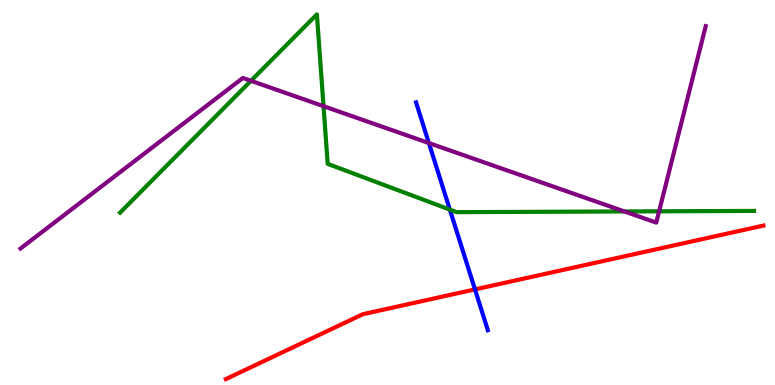[{'lines': ['blue', 'red'], 'intersections': [{'x': 6.13, 'y': 2.48}]}, {'lines': ['green', 'red'], 'intersections': []}, {'lines': ['purple', 'red'], 'intersections': []}, {'lines': ['blue', 'green'], 'intersections': [{'x': 5.8, 'y': 4.56}]}, {'lines': ['blue', 'purple'], 'intersections': [{'x': 5.53, 'y': 6.28}]}, {'lines': ['green', 'purple'], 'intersections': [{'x': 3.24, 'y': 7.9}, {'x': 4.17, 'y': 7.24}, {'x': 8.06, 'y': 4.51}, {'x': 8.5, 'y': 4.51}]}]